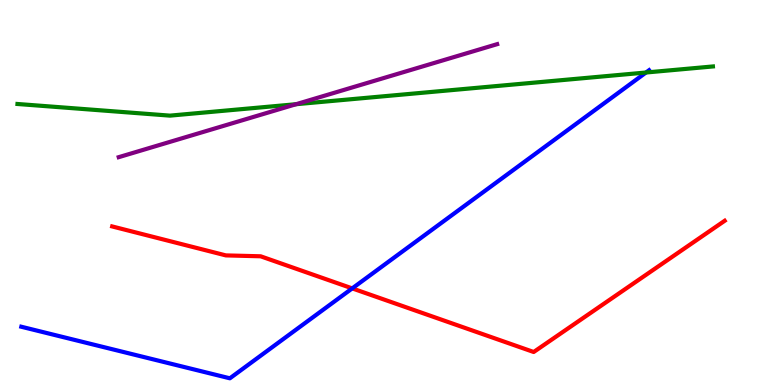[{'lines': ['blue', 'red'], 'intersections': [{'x': 4.54, 'y': 2.51}]}, {'lines': ['green', 'red'], 'intersections': []}, {'lines': ['purple', 'red'], 'intersections': []}, {'lines': ['blue', 'green'], 'intersections': [{'x': 8.34, 'y': 8.12}]}, {'lines': ['blue', 'purple'], 'intersections': []}, {'lines': ['green', 'purple'], 'intersections': [{'x': 3.82, 'y': 7.29}]}]